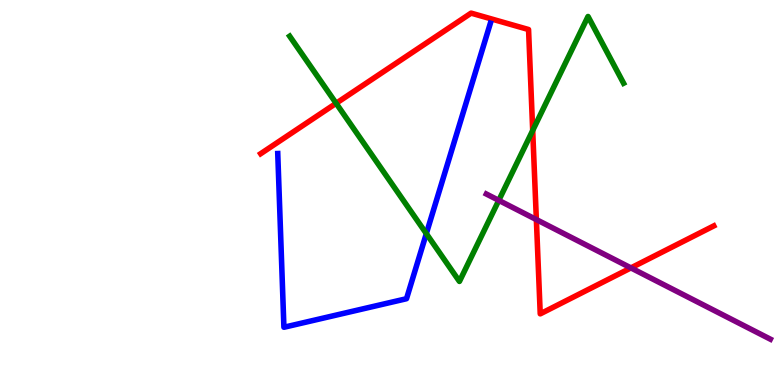[{'lines': ['blue', 'red'], 'intersections': []}, {'lines': ['green', 'red'], 'intersections': [{'x': 4.34, 'y': 7.32}, {'x': 6.87, 'y': 6.61}]}, {'lines': ['purple', 'red'], 'intersections': [{'x': 6.92, 'y': 4.3}, {'x': 8.14, 'y': 3.04}]}, {'lines': ['blue', 'green'], 'intersections': [{'x': 5.5, 'y': 3.93}]}, {'lines': ['blue', 'purple'], 'intersections': []}, {'lines': ['green', 'purple'], 'intersections': [{'x': 6.44, 'y': 4.8}]}]